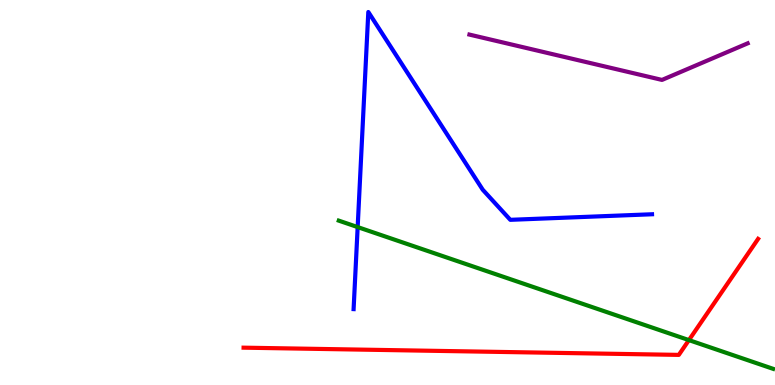[{'lines': ['blue', 'red'], 'intersections': []}, {'lines': ['green', 'red'], 'intersections': [{'x': 8.89, 'y': 1.17}]}, {'lines': ['purple', 'red'], 'intersections': []}, {'lines': ['blue', 'green'], 'intersections': [{'x': 4.62, 'y': 4.1}]}, {'lines': ['blue', 'purple'], 'intersections': []}, {'lines': ['green', 'purple'], 'intersections': []}]